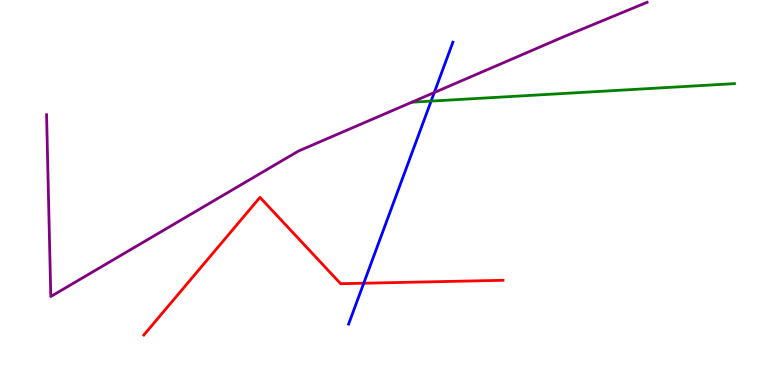[{'lines': ['blue', 'red'], 'intersections': [{'x': 4.69, 'y': 2.64}]}, {'lines': ['green', 'red'], 'intersections': []}, {'lines': ['purple', 'red'], 'intersections': []}, {'lines': ['blue', 'green'], 'intersections': [{'x': 5.56, 'y': 7.37}]}, {'lines': ['blue', 'purple'], 'intersections': [{'x': 5.6, 'y': 7.6}]}, {'lines': ['green', 'purple'], 'intersections': []}]